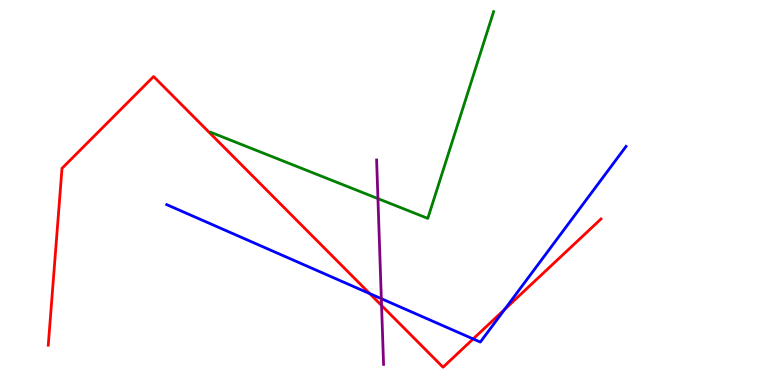[{'lines': ['blue', 'red'], 'intersections': [{'x': 4.77, 'y': 2.37}, {'x': 6.11, 'y': 1.2}, {'x': 6.51, 'y': 1.97}]}, {'lines': ['green', 'red'], 'intersections': []}, {'lines': ['purple', 'red'], 'intersections': [{'x': 4.92, 'y': 2.07}]}, {'lines': ['blue', 'green'], 'intersections': []}, {'lines': ['blue', 'purple'], 'intersections': [{'x': 4.92, 'y': 2.24}]}, {'lines': ['green', 'purple'], 'intersections': [{'x': 4.88, 'y': 4.84}]}]